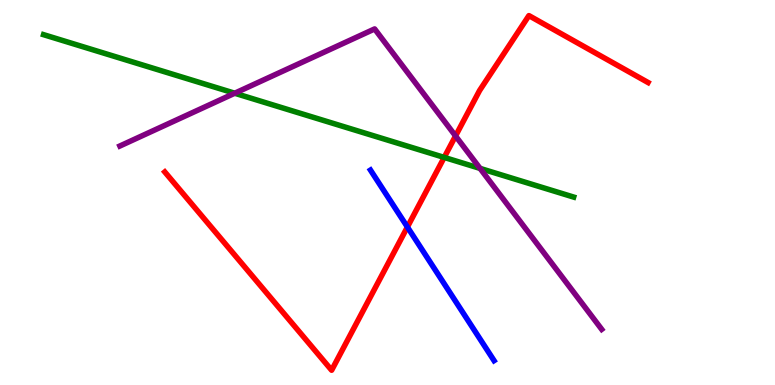[{'lines': ['blue', 'red'], 'intersections': [{'x': 5.26, 'y': 4.1}]}, {'lines': ['green', 'red'], 'intersections': [{'x': 5.73, 'y': 5.91}]}, {'lines': ['purple', 'red'], 'intersections': [{'x': 5.88, 'y': 6.47}]}, {'lines': ['blue', 'green'], 'intersections': []}, {'lines': ['blue', 'purple'], 'intersections': []}, {'lines': ['green', 'purple'], 'intersections': [{'x': 3.03, 'y': 7.58}, {'x': 6.19, 'y': 5.63}]}]